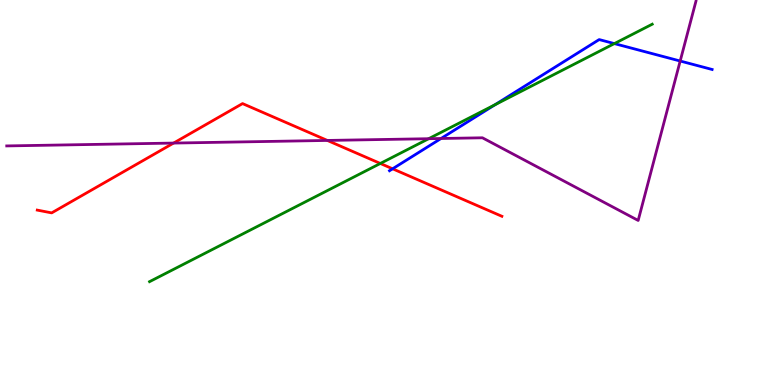[{'lines': ['blue', 'red'], 'intersections': [{'x': 5.07, 'y': 5.62}]}, {'lines': ['green', 'red'], 'intersections': [{'x': 4.91, 'y': 5.75}]}, {'lines': ['purple', 'red'], 'intersections': [{'x': 2.24, 'y': 6.28}, {'x': 4.22, 'y': 6.35}]}, {'lines': ['blue', 'green'], 'intersections': [{'x': 6.39, 'y': 7.28}, {'x': 7.93, 'y': 8.87}]}, {'lines': ['blue', 'purple'], 'intersections': [{'x': 5.69, 'y': 6.4}, {'x': 8.78, 'y': 8.42}]}, {'lines': ['green', 'purple'], 'intersections': [{'x': 5.53, 'y': 6.4}]}]